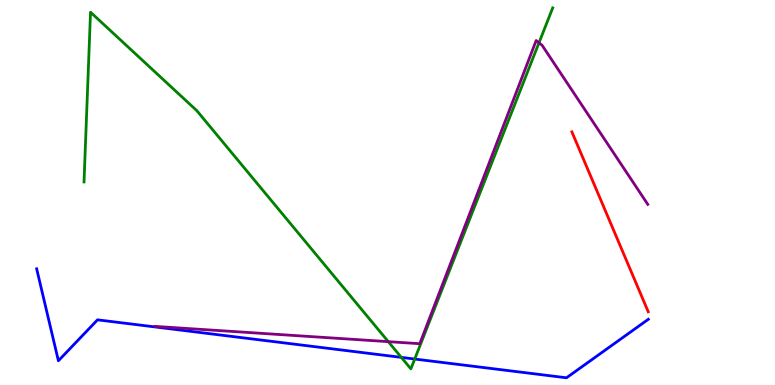[{'lines': ['blue', 'red'], 'intersections': []}, {'lines': ['green', 'red'], 'intersections': []}, {'lines': ['purple', 'red'], 'intersections': []}, {'lines': ['blue', 'green'], 'intersections': [{'x': 5.18, 'y': 0.717}, {'x': 5.35, 'y': 0.674}]}, {'lines': ['blue', 'purple'], 'intersections': []}, {'lines': ['green', 'purple'], 'intersections': [{'x': 5.01, 'y': 1.13}, {'x': 6.95, 'y': 8.89}]}]